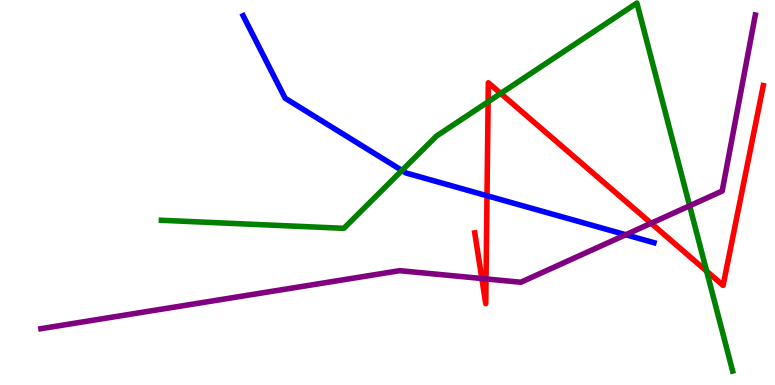[{'lines': ['blue', 'red'], 'intersections': [{'x': 6.28, 'y': 4.92}]}, {'lines': ['green', 'red'], 'intersections': [{'x': 6.3, 'y': 7.36}, {'x': 6.46, 'y': 7.57}, {'x': 9.12, 'y': 2.96}]}, {'lines': ['purple', 'red'], 'intersections': [{'x': 6.22, 'y': 2.77}, {'x': 6.27, 'y': 2.76}, {'x': 8.4, 'y': 4.2}]}, {'lines': ['blue', 'green'], 'intersections': [{'x': 5.19, 'y': 5.57}]}, {'lines': ['blue', 'purple'], 'intersections': [{'x': 8.07, 'y': 3.9}]}, {'lines': ['green', 'purple'], 'intersections': [{'x': 8.9, 'y': 4.65}]}]